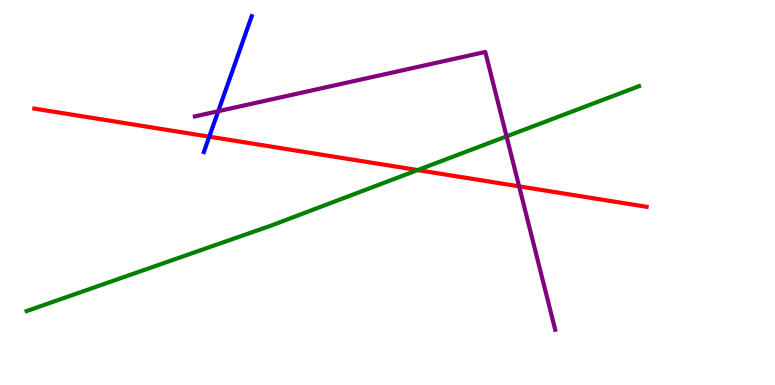[{'lines': ['blue', 'red'], 'intersections': [{'x': 2.7, 'y': 6.45}]}, {'lines': ['green', 'red'], 'intersections': [{'x': 5.39, 'y': 5.58}]}, {'lines': ['purple', 'red'], 'intersections': [{'x': 6.7, 'y': 5.16}]}, {'lines': ['blue', 'green'], 'intersections': []}, {'lines': ['blue', 'purple'], 'intersections': [{'x': 2.82, 'y': 7.11}]}, {'lines': ['green', 'purple'], 'intersections': [{'x': 6.54, 'y': 6.46}]}]